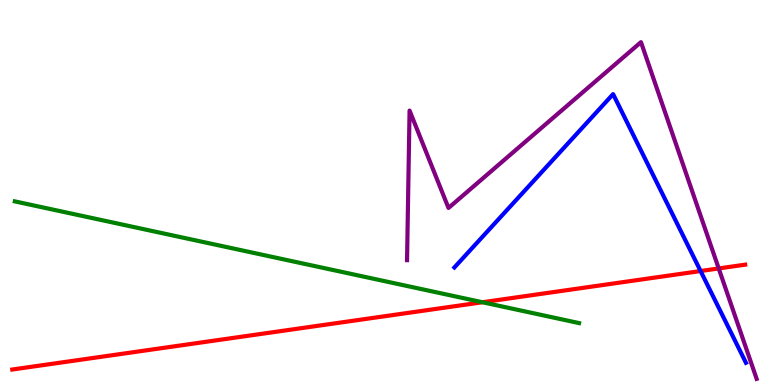[{'lines': ['blue', 'red'], 'intersections': [{'x': 9.04, 'y': 2.96}]}, {'lines': ['green', 'red'], 'intersections': [{'x': 6.23, 'y': 2.15}]}, {'lines': ['purple', 'red'], 'intersections': [{'x': 9.27, 'y': 3.03}]}, {'lines': ['blue', 'green'], 'intersections': []}, {'lines': ['blue', 'purple'], 'intersections': []}, {'lines': ['green', 'purple'], 'intersections': []}]